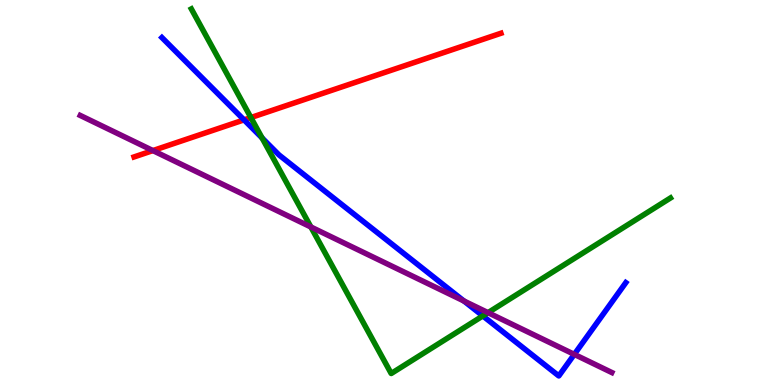[{'lines': ['blue', 'red'], 'intersections': [{'x': 3.15, 'y': 6.89}]}, {'lines': ['green', 'red'], 'intersections': [{'x': 3.24, 'y': 6.95}]}, {'lines': ['purple', 'red'], 'intersections': [{'x': 1.97, 'y': 6.09}]}, {'lines': ['blue', 'green'], 'intersections': [{'x': 3.38, 'y': 6.42}, {'x': 6.23, 'y': 1.79}]}, {'lines': ['blue', 'purple'], 'intersections': [{'x': 5.99, 'y': 2.18}, {'x': 7.41, 'y': 0.796}]}, {'lines': ['green', 'purple'], 'intersections': [{'x': 4.01, 'y': 4.1}, {'x': 6.3, 'y': 1.88}]}]